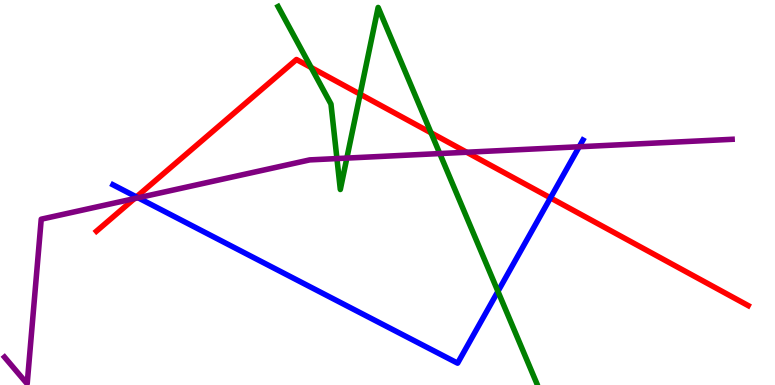[{'lines': ['blue', 'red'], 'intersections': [{'x': 1.76, 'y': 4.89}, {'x': 7.1, 'y': 4.86}]}, {'lines': ['green', 'red'], 'intersections': [{'x': 4.01, 'y': 8.25}, {'x': 4.65, 'y': 7.55}, {'x': 5.56, 'y': 6.55}]}, {'lines': ['purple', 'red'], 'intersections': [{'x': 1.73, 'y': 4.84}, {'x': 6.02, 'y': 6.05}]}, {'lines': ['blue', 'green'], 'intersections': [{'x': 6.42, 'y': 2.43}]}, {'lines': ['blue', 'purple'], 'intersections': [{'x': 1.78, 'y': 4.86}, {'x': 7.47, 'y': 6.19}]}, {'lines': ['green', 'purple'], 'intersections': [{'x': 4.35, 'y': 5.88}, {'x': 4.48, 'y': 5.89}, {'x': 5.67, 'y': 6.01}]}]